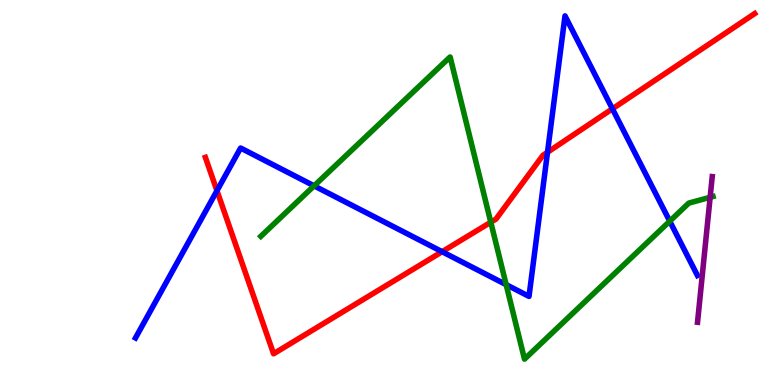[{'lines': ['blue', 'red'], 'intersections': [{'x': 2.8, 'y': 5.05}, {'x': 5.7, 'y': 3.46}, {'x': 7.06, 'y': 6.05}, {'x': 7.9, 'y': 7.17}]}, {'lines': ['green', 'red'], 'intersections': [{'x': 6.33, 'y': 4.23}]}, {'lines': ['purple', 'red'], 'intersections': []}, {'lines': ['blue', 'green'], 'intersections': [{'x': 4.05, 'y': 5.17}, {'x': 6.53, 'y': 2.61}, {'x': 8.64, 'y': 4.25}]}, {'lines': ['blue', 'purple'], 'intersections': []}, {'lines': ['green', 'purple'], 'intersections': [{'x': 9.16, 'y': 4.88}]}]